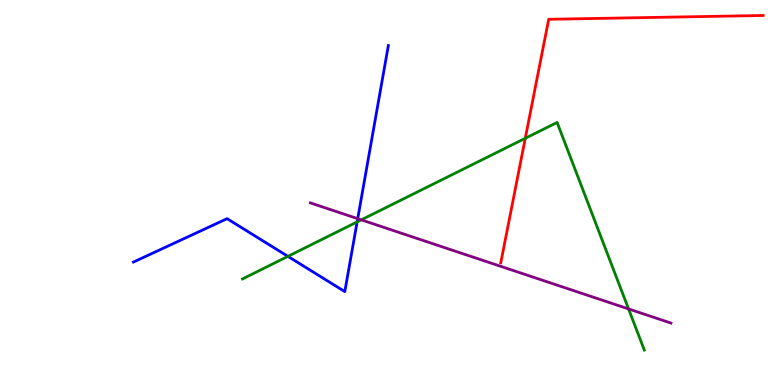[{'lines': ['blue', 'red'], 'intersections': []}, {'lines': ['green', 'red'], 'intersections': [{'x': 6.78, 'y': 6.41}]}, {'lines': ['purple', 'red'], 'intersections': []}, {'lines': ['blue', 'green'], 'intersections': [{'x': 3.72, 'y': 3.34}, {'x': 4.61, 'y': 4.24}]}, {'lines': ['blue', 'purple'], 'intersections': [{'x': 4.62, 'y': 4.32}]}, {'lines': ['green', 'purple'], 'intersections': [{'x': 4.66, 'y': 4.29}, {'x': 8.11, 'y': 1.98}]}]